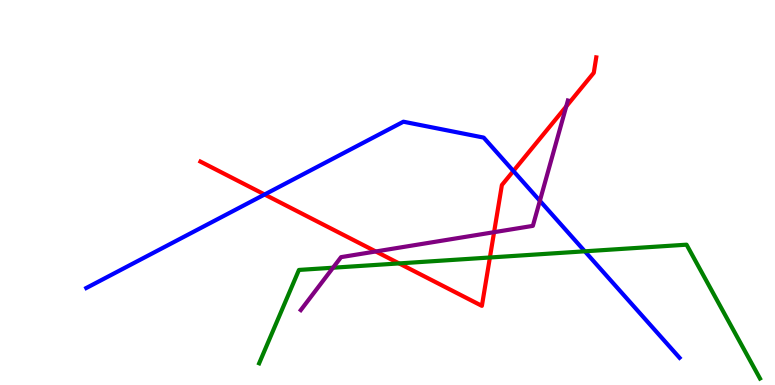[{'lines': ['blue', 'red'], 'intersections': [{'x': 3.41, 'y': 4.95}, {'x': 6.62, 'y': 5.56}]}, {'lines': ['green', 'red'], 'intersections': [{'x': 5.15, 'y': 3.16}, {'x': 6.32, 'y': 3.31}]}, {'lines': ['purple', 'red'], 'intersections': [{'x': 4.85, 'y': 3.47}, {'x': 6.38, 'y': 3.97}, {'x': 7.31, 'y': 7.24}]}, {'lines': ['blue', 'green'], 'intersections': [{'x': 7.55, 'y': 3.47}]}, {'lines': ['blue', 'purple'], 'intersections': [{'x': 6.97, 'y': 4.78}]}, {'lines': ['green', 'purple'], 'intersections': [{'x': 4.3, 'y': 3.05}]}]